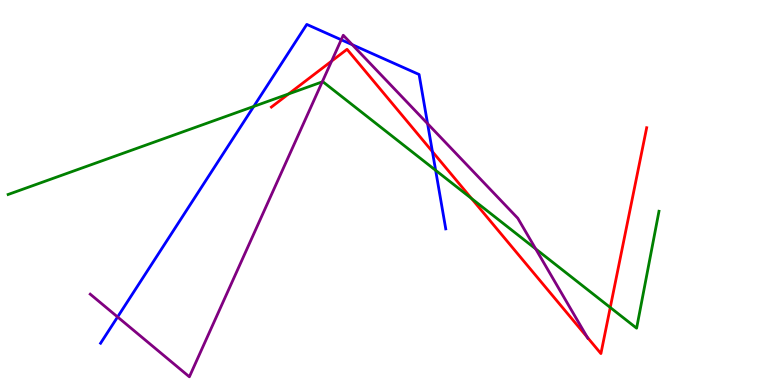[{'lines': ['blue', 'red'], 'intersections': [{'x': 5.58, 'y': 6.06}]}, {'lines': ['green', 'red'], 'intersections': [{'x': 3.72, 'y': 7.56}, {'x': 6.08, 'y': 4.84}, {'x': 7.87, 'y': 2.01}]}, {'lines': ['purple', 'red'], 'intersections': [{'x': 4.28, 'y': 8.41}, {'x': 7.58, 'y': 1.24}]}, {'lines': ['blue', 'green'], 'intersections': [{'x': 3.27, 'y': 7.24}, {'x': 5.62, 'y': 5.58}]}, {'lines': ['blue', 'purple'], 'intersections': [{'x': 1.52, 'y': 1.77}, {'x': 4.4, 'y': 8.97}, {'x': 4.55, 'y': 8.84}, {'x': 5.52, 'y': 6.79}]}, {'lines': ['green', 'purple'], 'intersections': [{'x': 4.16, 'y': 7.87}, {'x': 6.91, 'y': 3.53}]}]